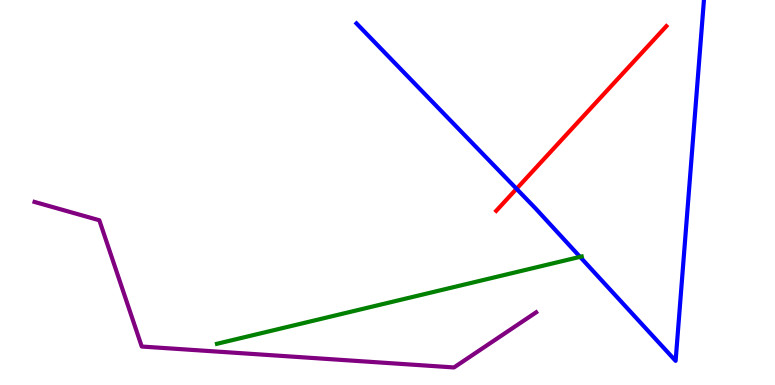[{'lines': ['blue', 'red'], 'intersections': [{'x': 6.66, 'y': 5.1}]}, {'lines': ['green', 'red'], 'intersections': []}, {'lines': ['purple', 'red'], 'intersections': []}, {'lines': ['blue', 'green'], 'intersections': [{'x': 7.48, 'y': 3.33}]}, {'lines': ['blue', 'purple'], 'intersections': []}, {'lines': ['green', 'purple'], 'intersections': []}]